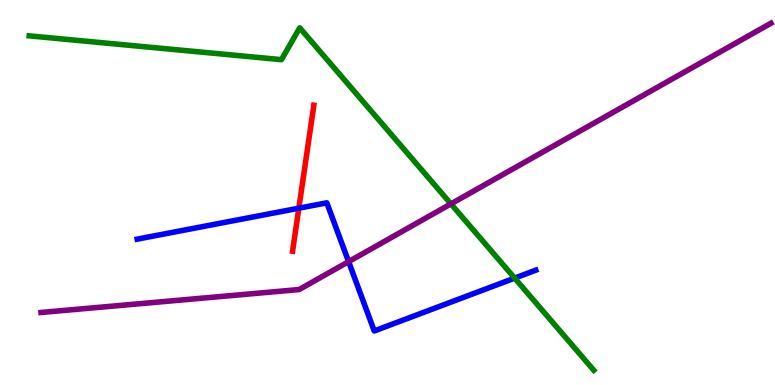[{'lines': ['blue', 'red'], 'intersections': [{'x': 3.86, 'y': 4.59}]}, {'lines': ['green', 'red'], 'intersections': []}, {'lines': ['purple', 'red'], 'intersections': []}, {'lines': ['blue', 'green'], 'intersections': [{'x': 6.64, 'y': 2.78}]}, {'lines': ['blue', 'purple'], 'intersections': [{'x': 4.5, 'y': 3.2}]}, {'lines': ['green', 'purple'], 'intersections': [{'x': 5.82, 'y': 4.7}]}]